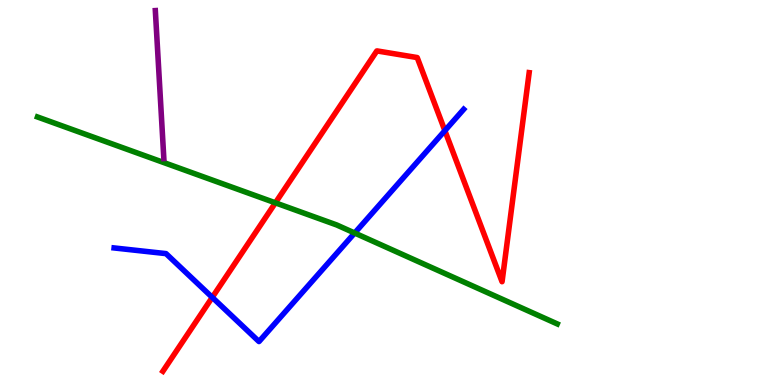[{'lines': ['blue', 'red'], 'intersections': [{'x': 2.74, 'y': 2.28}, {'x': 5.74, 'y': 6.61}]}, {'lines': ['green', 'red'], 'intersections': [{'x': 3.55, 'y': 4.73}]}, {'lines': ['purple', 'red'], 'intersections': []}, {'lines': ['blue', 'green'], 'intersections': [{'x': 4.58, 'y': 3.95}]}, {'lines': ['blue', 'purple'], 'intersections': []}, {'lines': ['green', 'purple'], 'intersections': []}]